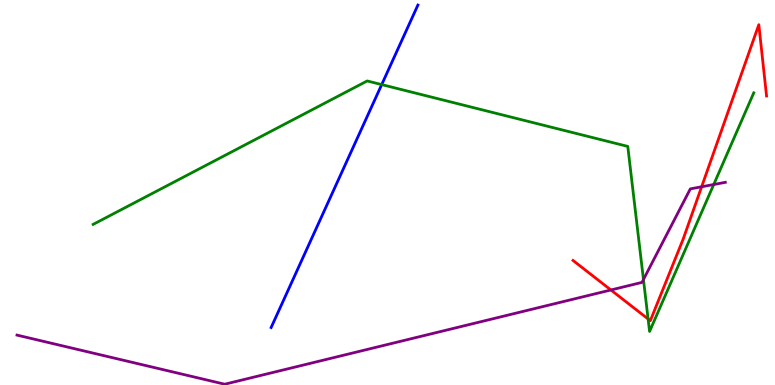[{'lines': ['blue', 'red'], 'intersections': []}, {'lines': ['green', 'red'], 'intersections': [{'x': 8.36, 'y': 1.72}]}, {'lines': ['purple', 'red'], 'intersections': [{'x': 7.88, 'y': 2.47}, {'x': 9.05, 'y': 5.15}]}, {'lines': ['blue', 'green'], 'intersections': [{'x': 4.93, 'y': 7.8}]}, {'lines': ['blue', 'purple'], 'intersections': []}, {'lines': ['green', 'purple'], 'intersections': [{'x': 8.3, 'y': 2.74}, {'x': 9.21, 'y': 5.21}]}]